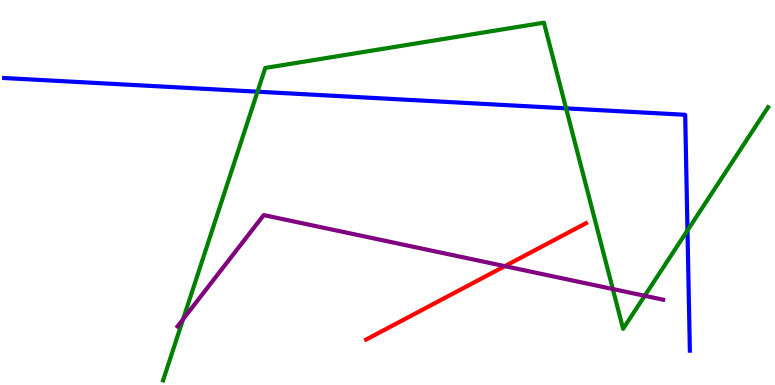[{'lines': ['blue', 'red'], 'intersections': []}, {'lines': ['green', 'red'], 'intersections': []}, {'lines': ['purple', 'red'], 'intersections': [{'x': 6.51, 'y': 3.09}]}, {'lines': ['blue', 'green'], 'intersections': [{'x': 3.32, 'y': 7.62}, {'x': 7.3, 'y': 7.19}, {'x': 8.87, 'y': 4.02}]}, {'lines': ['blue', 'purple'], 'intersections': []}, {'lines': ['green', 'purple'], 'intersections': [{'x': 2.36, 'y': 1.71}, {'x': 7.91, 'y': 2.49}, {'x': 8.32, 'y': 2.32}]}]